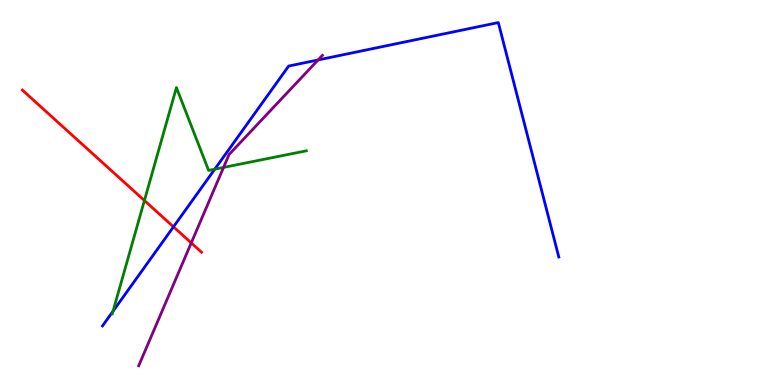[{'lines': ['blue', 'red'], 'intersections': [{'x': 2.24, 'y': 4.11}]}, {'lines': ['green', 'red'], 'intersections': [{'x': 1.86, 'y': 4.79}]}, {'lines': ['purple', 'red'], 'intersections': [{'x': 2.47, 'y': 3.69}]}, {'lines': ['blue', 'green'], 'intersections': [{'x': 1.46, 'y': 1.92}, {'x': 2.77, 'y': 5.61}]}, {'lines': ['blue', 'purple'], 'intersections': [{'x': 4.1, 'y': 8.44}]}, {'lines': ['green', 'purple'], 'intersections': [{'x': 2.88, 'y': 5.65}]}]